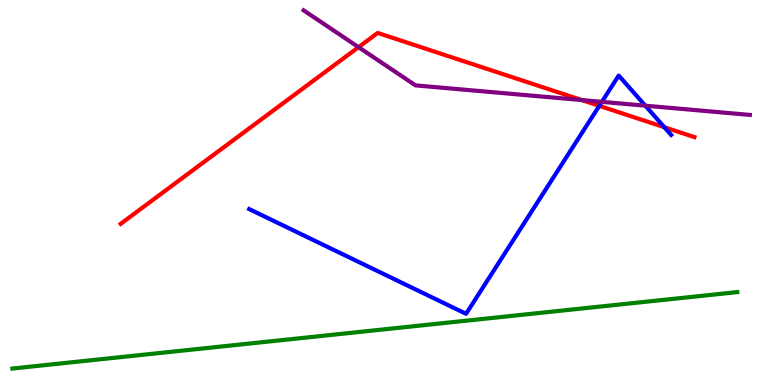[{'lines': ['blue', 'red'], 'intersections': [{'x': 7.73, 'y': 7.25}, {'x': 8.57, 'y': 6.7}]}, {'lines': ['green', 'red'], 'intersections': []}, {'lines': ['purple', 'red'], 'intersections': [{'x': 4.63, 'y': 8.77}, {'x': 7.51, 'y': 7.4}]}, {'lines': ['blue', 'green'], 'intersections': []}, {'lines': ['blue', 'purple'], 'intersections': [{'x': 7.77, 'y': 7.35}, {'x': 8.33, 'y': 7.25}]}, {'lines': ['green', 'purple'], 'intersections': []}]